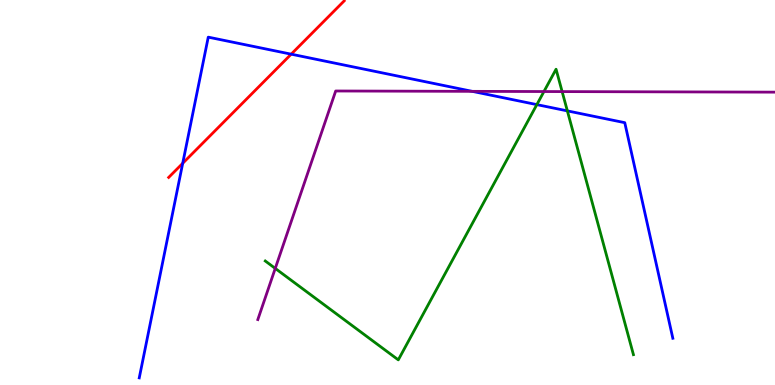[{'lines': ['blue', 'red'], 'intersections': [{'x': 2.36, 'y': 5.76}, {'x': 3.76, 'y': 8.59}]}, {'lines': ['green', 'red'], 'intersections': []}, {'lines': ['purple', 'red'], 'intersections': []}, {'lines': ['blue', 'green'], 'intersections': [{'x': 6.93, 'y': 7.28}, {'x': 7.32, 'y': 7.12}]}, {'lines': ['blue', 'purple'], 'intersections': [{'x': 6.09, 'y': 7.63}]}, {'lines': ['green', 'purple'], 'intersections': [{'x': 3.55, 'y': 3.03}, {'x': 7.02, 'y': 7.62}, {'x': 7.25, 'y': 7.62}]}]